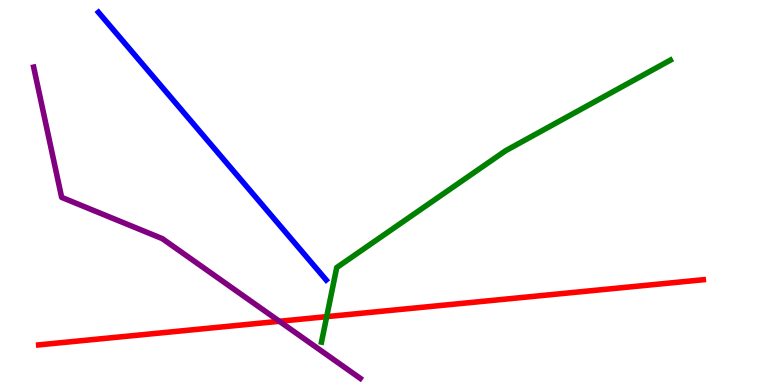[{'lines': ['blue', 'red'], 'intersections': []}, {'lines': ['green', 'red'], 'intersections': [{'x': 4.22, 'y': 1.78}]}, {'lines': ['purple', 'red'], 'intersections': [{'x': 3.61, 'y': 1.65}]}, {'lines': ['blue', 'green'], 'intersections': []}, {'lines': ['blue', 'purple'], 'intersections': []}, {'lines': ['green', 'purple'], 'intersections': []}]